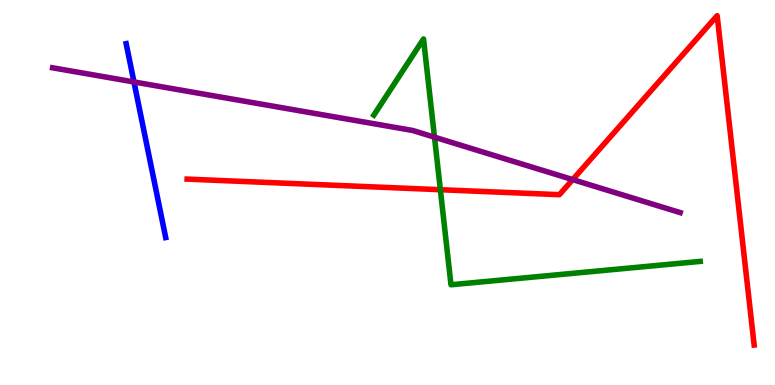[{'lines': ['blue', 'red'], 'intersections': []}, {'lines': ['green', 'red'], 'intersections': [{'x': 5.68, 'y': 5.07}]}, {'lines': ['purple', 'red'], 'intersections': [{'x': 7.39, 'y': 5.34}]}, {'lines': ['blue', 'green'], 'intersections': []}, {'lines': ['blue', 'purple'], 'intersections': [{'x': 1.73, 'y': 7.87}]}, {'lines': ['green', 'purple'], 'intersections': [{'x': 5.61, 'y': 6.44}]}]